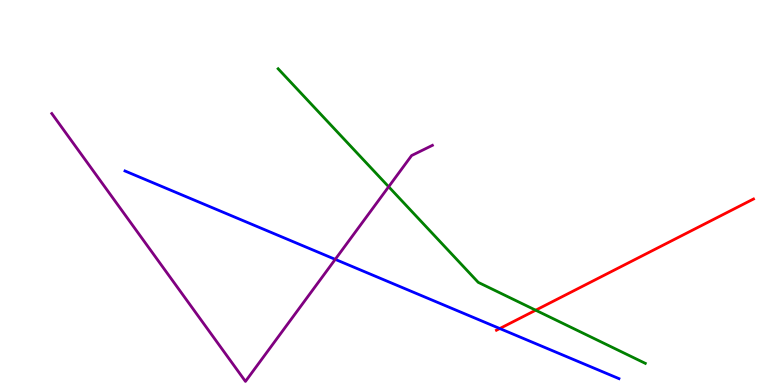[{'lines': ['blue', 'red'], 'intersections': [{'x': 6.45, 'y': 1.47}]}, {'lines': ['green', 'red'], 'intersections': [{'x': 6.91, 'y': 1.94}]}, {'lines': ['purple', 'red'], 'intersections': []}, {'lines': ['blue', 'green'], 'intersections': []}, {'lines': ['blue', 'purple'], 'intersections': [{'x': 4.33, 'y': 3.26}]}, {'lines': ['green', 'purple'], 'intersections': [{'x': 5.01, 'y': 5.15}]}]